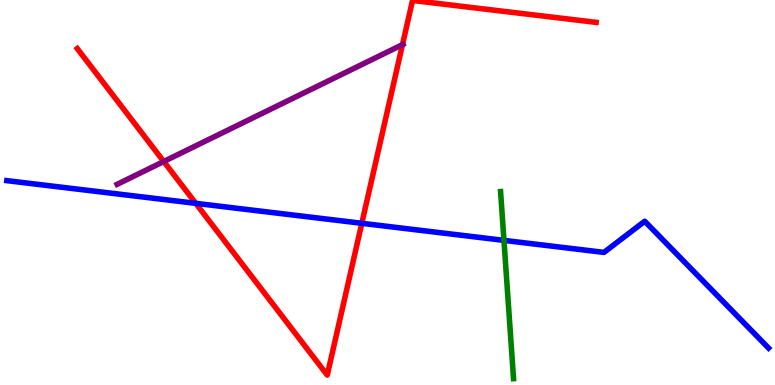[{'lines': ['blue', 'red'], 'intersections': [{'x': 2.53, 'y': 4.72}, {'x': 4.67, 'y': 4.2}]}, {'lines': ['green', 'red'], 'intersections': []}, {'lines': ['purple', 'red'], 'intersections': [{'x': 2.11, 'y': 5.8}, {'x': 5.19, 'y': 8.84}]}, {'lines': ['blue', 'green'], 'intersections': [{'x': 6.5, 'y': 3.76}]}, {'lines': ['blue', 'purple'], 'intersections': []}, {'lines': ['green', 'purple'], 'intersections': []}]